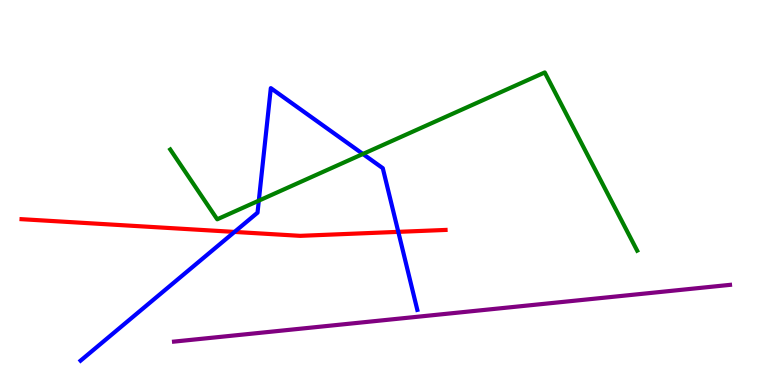[{'lines': ['blue', 'red'], 'intersections': [{'x': 3.03, 'y': 3.98}, {'x': 5.14, 'y': 3.98}]}, {'lines': ['green', 'red'], 'intersections': []}, {'lines': ['purple', 'red'], 'intersections': []}, {'lines': ['blue', 'green'], 'intersections': [{'x': 3.34, 'y': 4.79}, {'x': 4.68, 'y': 6.0}]}, {'lines': ['blue', 'purple'], 'intersections': []}, {'lines': ['green', 'purple'], 'intersections': []}]